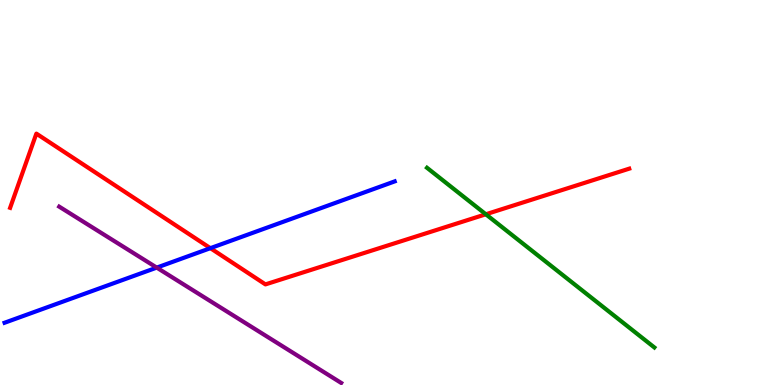[{'lines': ['blue', 'red'], 'intersections': [{'x': 2.71, 'y': 3.55}]}, {'lines': ['green', 'red'], 'intersections': [{'x': 6.27, 'y': 4.43}]}, {'lines': ['purple', 'red'], 'intersections': []}, {'lines': ['blue', 'green'], 'intersections': []}, {'lines': ['blue', 'purple'], 'intersections': [{'x': 2.02, 'y': 3.05}]}, {'lines': ['green', 'purple'], 'intersections': []}]